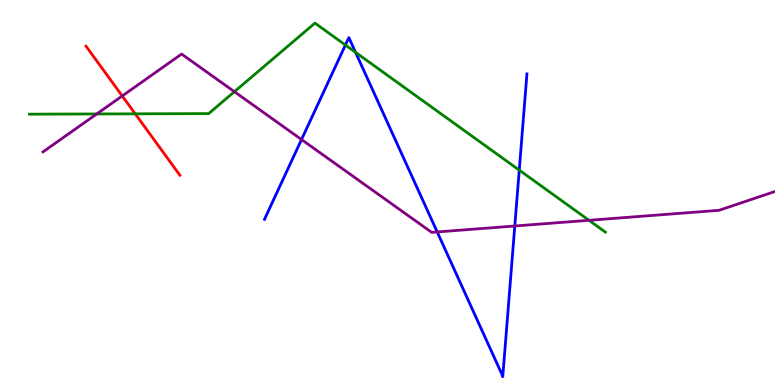[{'lines': ['blue', 'red'], 'intersections': []}, {'lines': ['green', 'red'], 'intersections': [{'x': 1.74, 'y': 7.04}]}, {'lines': ['purple', 'red'], 'intersections': [{'x': 1.58, 'y': 7.51}]}, {'lines': ['blue', 'green'], 'intersections': [{'x': 4.46, 'y': 8.83}, {'x': 4.59, 'y': 8.64}, {'x': 6.7, 'y': 5.58}]}, {'lines': ['blue', 'purple'], 'intersections': [{'x': 3.89, 'y': 6.38}, {'x': 5.64, 'y': 3.98}, {'x': 6.64, 'y': 4.13}]}, {'lines': ['green', 'purple'], 'intersections': [{'x': 1.25, 'y': 7.04}, {'x': 3.02, 'y': 7.62}, {'x': 7.6, 'y': 4.28}]}]